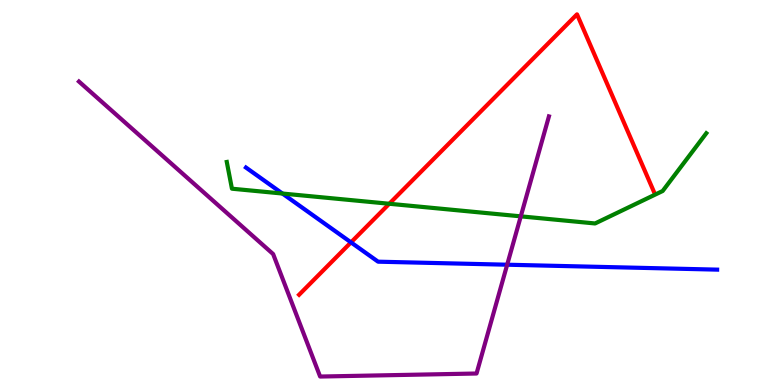[{'lines': ['blue', 'red'], 'intersections': [{'x': 4.53, 'y': 3.7}]}, {'lines': ['green', 'red'], 'intersections': [{'x': 5.02, 'y': 4.71}]}, {'lines': ['purple', 'red'], 'intersections': []}, {'lines': ['blue', 'green'], 'intersections': [{'x': 3.64, 'y': 4.97}]}, {'lines': ['blue', 'purple'], 'intersections': [{'x': 6.54, 'y': 3.12}]}, {'lines': ['green', 'purple'], 'intersections': [{'x': 6.72, 'y': 4.38}]}]